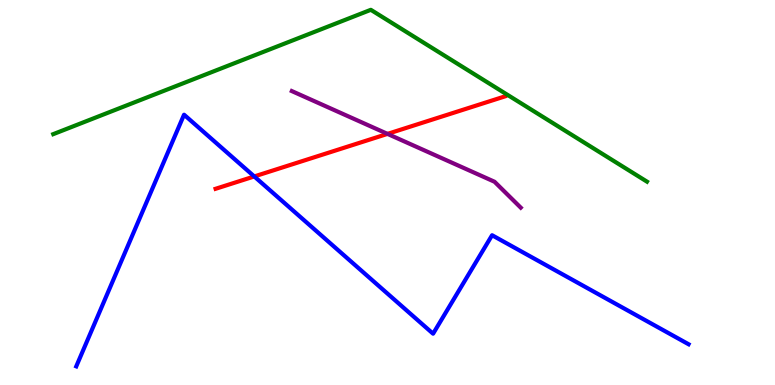[{'lines': ['blue', 'red'], 'intersections': [{'x': 3.28, 'y': 5.42}]}, {'lines': ['green', 'red'], 'intersections': []}, {'lines': ['purple', 'red'], 'intersections': [{'x': 5.0, 'y': 6.52}]}, {'lines': ['blue', 'green'], 'intersections': []}, {'lines': ['blue', 'purple'], 'intersections': []}, {'lines': ['green', 'purple'], 'intersections': []}]